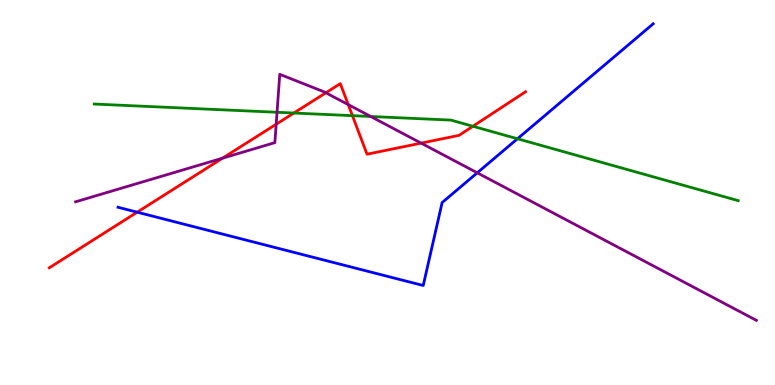[{'lines': ['blue', 'red'], 'intersections': [{'x': 1.77, 'y': 4.49}]}, {'lines': ['green', 'red'], 'intersections': [{'x': 3.79, 'y': 7.06}, {'x': 4.55, 'y': 7.0}, {'x': 6.1, 'y': 6.72}]}, {'lines': ['purple', 'red'], 'intersections': [{'x': 2.87, 'y': 5.89}, {'x': 3.56, 'y': 6.77}, {'x': 4.2, 'y': 7.59}, {'x': 4.49, 'y': 7.28}, {'x': 5.43, 'y': 6.28}]}, {'lines': ['blue', 'green'], 'intersections': [{'x': 6.68, 'y': 6.4}]}, {'lines': ['blue', 'purple'], 'intersections': [{'x': 6.16, 'y': 5.51}]}, {'lines': ['green', 'purple'], 'intersections': [{'x': 3.57, 'y': 7.08}, {'x': 4.78, 'y': 6.97}]}]